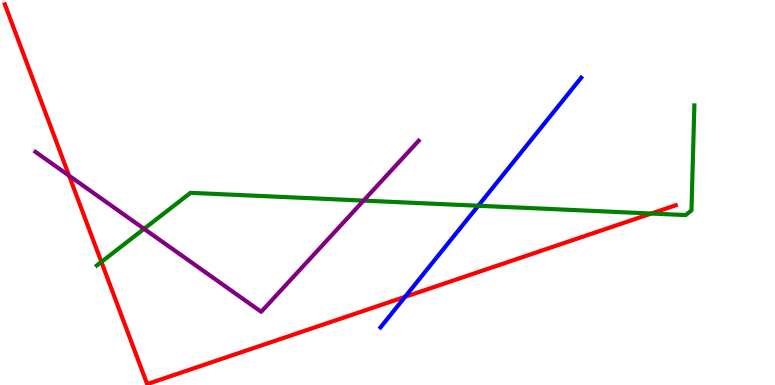[{'lines': ['blue', 'red'], 'intersections': [{'x': 5.23, 'y': 2.29}]}, {'lines': ['green', 'red'], 'intersections': [{'x': 1.31, 'y': 3.2}, {'x': 8.4, 'y': 4.45}]}, {'lines': ['purple', 'red'], 'intersections': [{'x': 0.891, 'y': 5.44}]}, {'lines': ['blue', 'green'], 'intersections': [{'x': 6.17, 'y': 4.66}]}, {'lines': ['blue', 'purple'], 'intersections': []}, {'lines': ['green', 'purple'], 'intersections': [{'x': 1.86, 'y': 4.06}, {'x': 4.69, 'y': 4.79}]}]